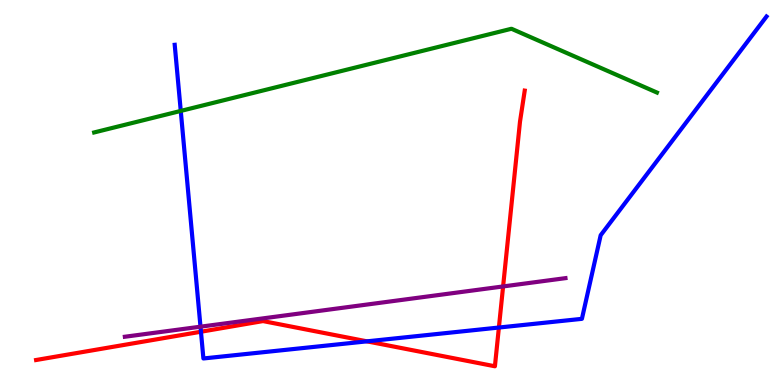[{'lines': ['blue', 'red'], 'intersections': [{'x': 2.59, 'y': 1.38}, {'x': 4.74, 'y': 1.13}, {'x': 6.44, 'y': 1.49}]}, {'lines': ['green', 'red'], 'intersections': []}, {'lines': ['purple', 'red'], 'intersections': [{'x': 6.49, 'y': 2.56}]}, {'lines': ['blue', 'green'], 'intersections': [{'x': 2.33, 'y': 7.12}]}, {'lines': ['blue', 'purple'], 'intersections': [{'x': 2.59, 'y': 1.51}]}, {'lines': ['green', 'purple'], 'intersections': []}]